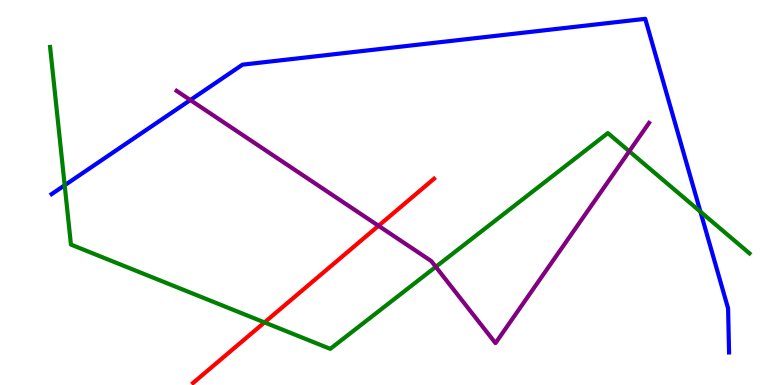[{'lines': ['blue', 'red'], 'intersections': []}, {'lines': ['green', 'red'], 'intersections': [{'x': 3.41, 'y': 1.63}]}, {'lines': ['purple', 'red'], 'intersections': [{'x': 4.88, 'y': 4.14}]}, {'lines': ['blue', 'green'], 'intersections': [{'x': 0.835, 'y': 5.19}, {'x': 9.04, 'y': 4.5}]}, {'lines': ['blue', 'purple'], 'intersections': [{'x': 2.46, 'y': 7.4}]}, {'lines': ['green', 'purple'], 'intersections': [{'x': 5.62, 'y': 3.07}, {'x': 8.12, 'y': 6.07}]}]